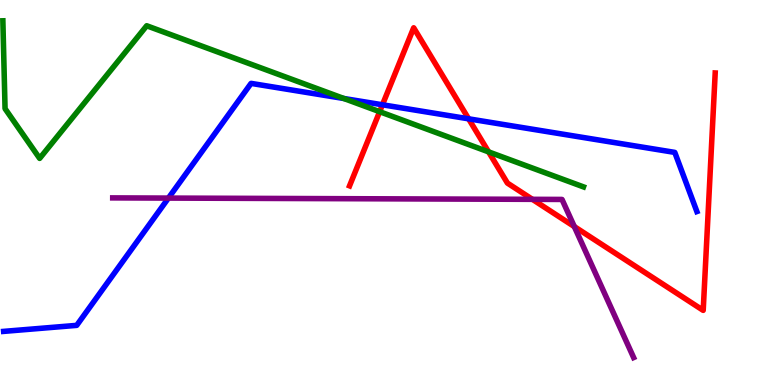[{'lines': ['blue', 'red'], 'intersections': [{'x': 4.93, 'y': 7.28}, {'x': 6.05, 'y': 6.91}]}, {'lines': ['green', 'red'], 'intersections': [{'x': 4.9, 'y': 7.1}, {'x': 6.3, 'y': 6.06}]}, {'lines': ['purple', 'red'], 'intersections': [{'x': 6.87, 'y': 4.82}, {'x': 7.41, 'y': 4.11}]}, {'lines': ['blue', 'green'], 'intersections': [{'x': 4.44, 'y': 7.44}]}, {'lines': ['blue', 'purple'], 'intersections': [{'x': 2.17, 'y': 4.85}]}, {'lines': ['green', 'purple'], 'intersections': []}]